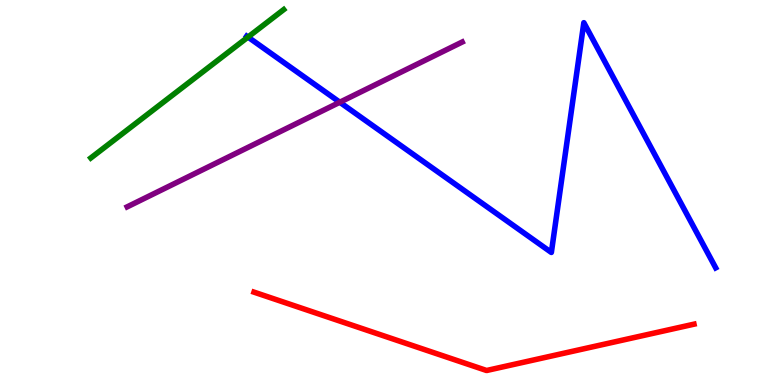[{'lines': ['blue', 'red'], 'intersections': []}, {'lines': ['green', 'red'], 'intersections': []}, {'lines': ['purple', 'red'], 'intersections': []}, {'lines': ['blue', 'green'], 'intersections': [{'x': 3.2, 'y': 9.04}]}, {'lines': ['blue', 'purple'], 'intersections': [{'x': 4.38, 'y': 7.34}]}, {'lines': ['green', 'purple'], 'intersections': []}]